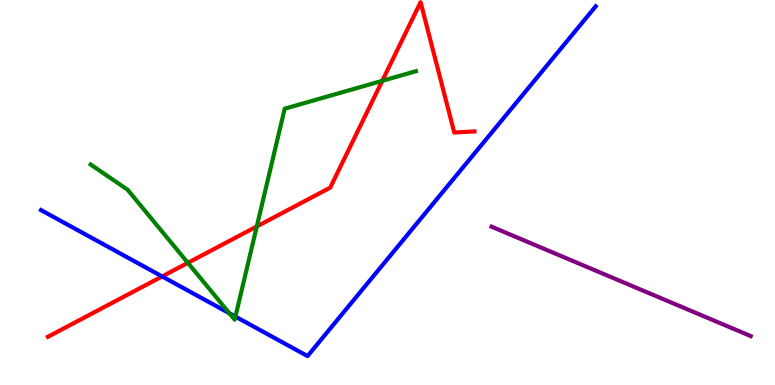[{'lines': ['blue', 'red'], 'intersections': [{'x': 2.09, 'y': 2.82}]}, {'lines': ['green', 'red'], 'intersections': [{'x': 2.42, 'y': 3.17}, {'x': 3.31, 'y': 4.12}, {'x': 4.93, 'y': 7.9}]}, {'lines': ['purple', 'red'], 'intersections': []}, {'lines': ['blue', 'green'], 'intersections': [{'x': 2.96, 'y': 1.86}, {'x': 3.04, 'y': 1.78}]}, {'lines': ['blue', 'purple'], 'intersections': []}, {'lines': ['green', 'purple'], 'intersections': []}]